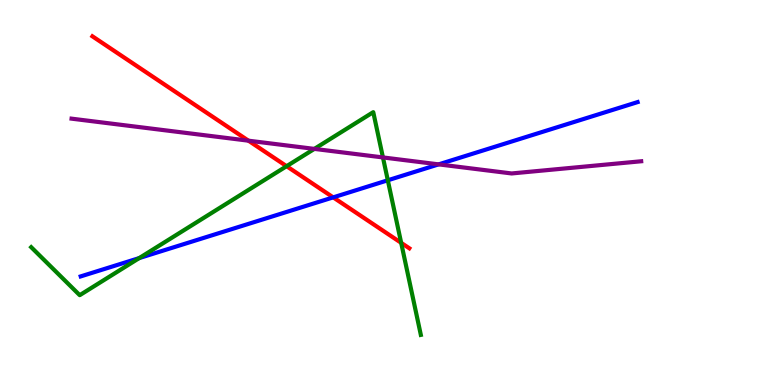[{'lines': ['blue', 'red'], 'intersections': [{'x': 4.3, 'y': 4.87}]}, {'lines': ['green', 'red'], 'intersections': [{'x': 3.7, 'y': 5.68}, {'x': 5.18, 'y': 3.69}]}, {'lines': ['purple', 'red'], 'intersections': [{'x': 3.21, 'y': 6.35}]}, {'lines': ['blue', 'green'], 'intersections': [{'x': 1.8, 'y': 3.3}, {'x': 5.0, 'y': 5.32}]}, {'lines': ['blue', 'purple'], 'intersections': [{'x': 5.66, 'y': 5.73}]}, {'lines': ['green', 'purple'], 'intersections': [{'x': 4.06, 'y': 6.13}, {'x': 4.94, 'y': 5.91}]}]